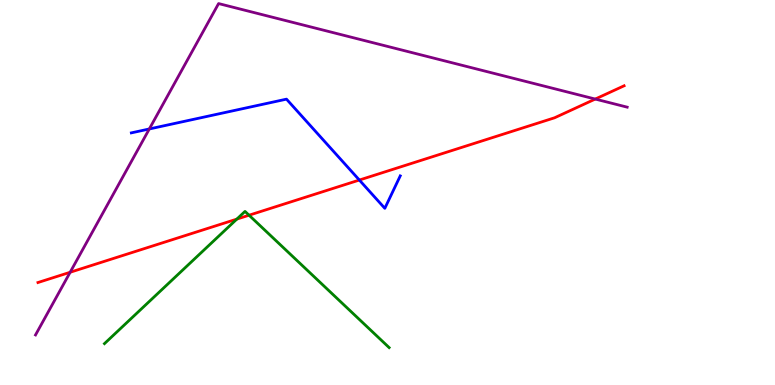[{'lines': ['blue', 'red'], 'intersections': [{'x': 4.64, 'y': 5.32}]}, {'lines': ['green', 'red'], 'intersections': [{'x': 3.06, 'y': 4.31}, {'x': 3.21, 'y': 4.41}]}, {'lines': ['purple', 'red'], 'intersections': [{'x': 0.905, 'y': 2.93}, {'x': 7.68, 'y': 7.43}]}, {'lines': ['blue', 'green'], 'intersections': []}, {'lines': ['blue', 'purple'], 'intersections': [{'x': 1.93, 'y': 6.65}]}, {'lines': ['green', 'purple'], 'intersections': []}]